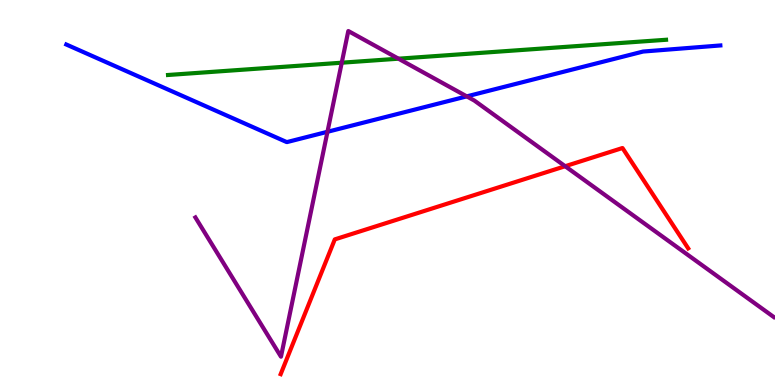[{'lines': ['blue', 'red'], 'intersections': []}, {'lines': ['green', 'red'], 'intersections': []}, {'lines': ['purple', 'red'], 'intersections': [{'x': 7.29, 'y': 5.68}]}, {'lines': ['blue', 'green'], 'intersections': []}, {'lines': ['blue', 'purple'], 'intersections': [{'x': 4.23, 'y': 6.58}, {'x': 6.02, 'y': 7.5}]}, {'lines': ['green', 'purple'], 'intersections': [{'x': 4.41, 'y': 8.37}, {'x': 5.14, 'y': 8.48}]}]